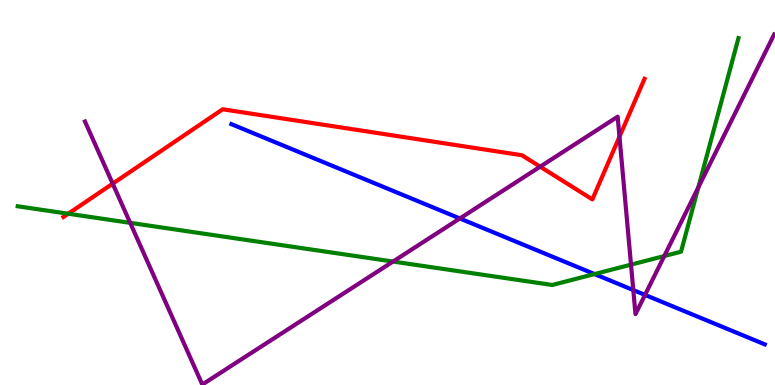[{'lines': ['blue', 'red'], 'intersections': []}, {'lines': ['green', 'red'], 'intersections': [{'x': 0.88, 'y': 4.45}]}, {'lines': ['purple', 'red'], 'intersections': [{'x': 1.45, 'y': 5.23}, {'x': 6.97, 'y': 5.67}, {'x': 7.99, 'y': 6.45}]}, {'lines': ['blue', 'green'], 'intersections': [{'x': 7.67, 'y': 2.88}]}, {'lines': ['blue', 'purple'], 'intersections': [{'x': 5.93, 'y': 4.33}, {'x': 8.17, 'y': 2.47}, {'x': 8.32, 'y': 2.34}]}, {'lines': ['green', 'purple'], 'intersections': [{'x': 1.68, 'y': 4.21}, {'x': 5.07, 'y': 3.21}, {'x': 8.14, 'y': 3.13}, {'x': 8.57, 'y': 3.35}, {'x': 9.01, 'y': 5.13}]}]